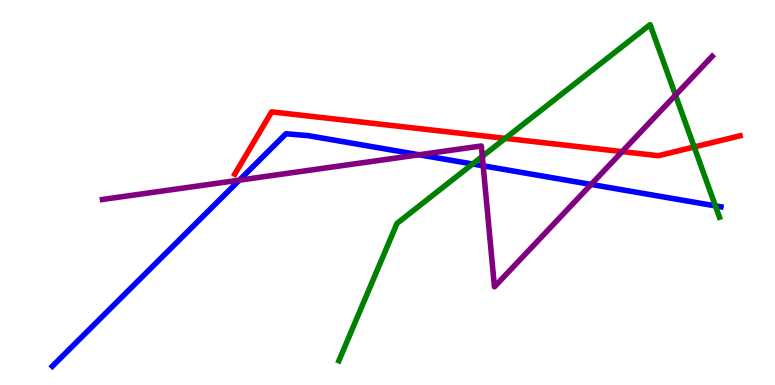[{'lines': ['blue', 'red'], 'intersections': []}, {'lines': ['green', 'red'], 'intersections': [{'x': 6.52, 'y': 6.41}, {'x': 8.96, 'y': 6.18}]}, {'lines': ['purple', 'red'], 'intersections': [{'x': 8.03, 'y': 6.06}]}, {'lines': ['blue', 'green'], 'intersections': [{'x': 6.1, 'y': 5.74}, {'x': 9.23, 'y': 4.65}]}, {'lines': ['blue', 'purple'], 'intersections': [{'x': 3.09, 'y': 5.32}, {'x': 5.41, 'y': 5.98}, {'x': 6.23, 'y': 5.69}, {'x': 7.63, 'y': 5.21}]}, {'lines': ['green', 'purple'], 'intersections': [{'x': 6.22, 'y': 5.94}, {'x': 8.72, 'y': 7.53}]}]